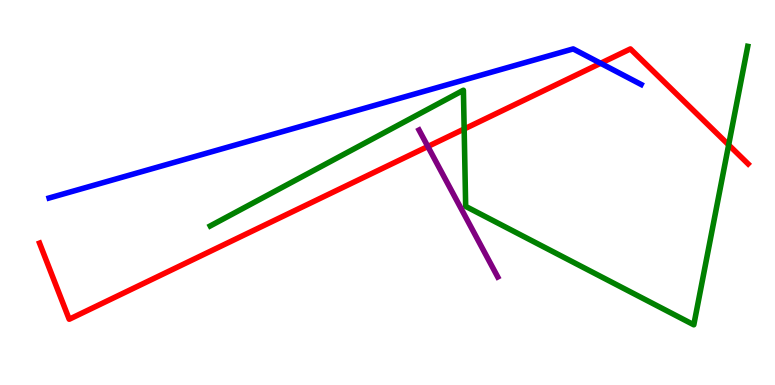[{'lines': ['blue', 'red'], 'intersections': [{'x': 7.75, 'y': 8.36}]}, {'lines': ['green', 'red'], 'intersections': [{'x': 5.99, 'y': 6.65}, {'x': 9.4, 'y': 6.24}]}, {'lines': ['purple', 'red'], 'intersections': [{'x': 5.52, 'y': 6.19}]}, {'lines': ['blue', 'green'], 'intersections': []}, {'lines': ['blue', 'purple'], 'intersections': []}, {'lines': ['green', 'purple'], 'intersections': []}]